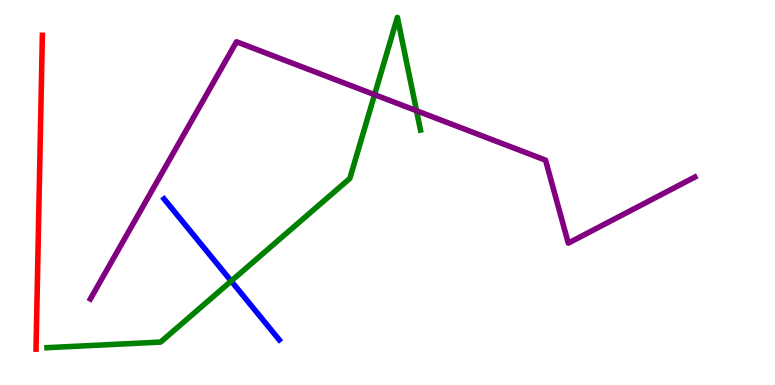[{'lines': ['blue', 'red'], 'intersections': []}, {'lines': ['green', 'red'], 'intersections': []}, {'lines': ['purple', 'red'], 'intersections': []}, {'lines': ['blue', 'green'], 'intersections': [{'x': 2.98, 'y': 2.7}]}, {'lines': ['blue', 'purple'], 'intersections': []}, {'lines': ['green', 'purple'], 'intersections': [{'x': 4.83, 'y': 7.54}, {'x': 5.37, 'y': 7.12}]}]